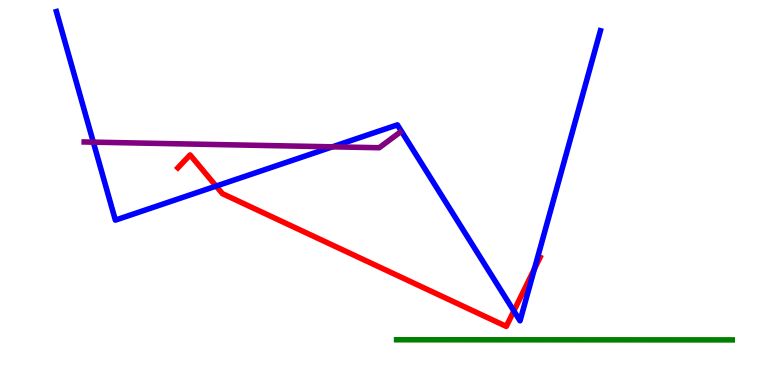[{'lines': ['blue', 'red'], 'intersections': [{'x': 2.79, 'y': 5.17}, {'x': 6.63, 'y': 1.92}, {'x': 6.9, 'y': 3.02}]}, {'lines': ['green', 'red'], 'intersections': []}, {'lines': ['purple', 'red'], 'intersections': []}, {'lines': ['blue', 'green'], 'intersections': []}, {'lines': ['blue', 'purple'], 'intersections': [{'x': 1.2, 'y': 6.31}, {'x': 4.29, 'y': 6.19}]}, {'lines': ['green', 'purple'], 'intersections': []}]